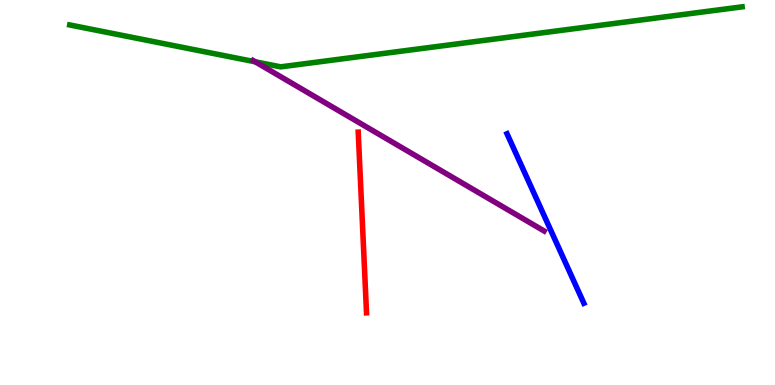[{'lines': ['blue', 'red'], 'intersections': []}, {'lines': ['green', 'red'], 'intersections': []}, {'lines': ['purple', 'red'], 'intersections': []}, {'lines': ['blue', 'green'], 'intersections': []}, {'lines': ['blue', 'purple'], 'intersections': []}, {'lines': ['green', 'purple'], 'intersections': [{'x': 3.29, 'y': 8.39}]}]